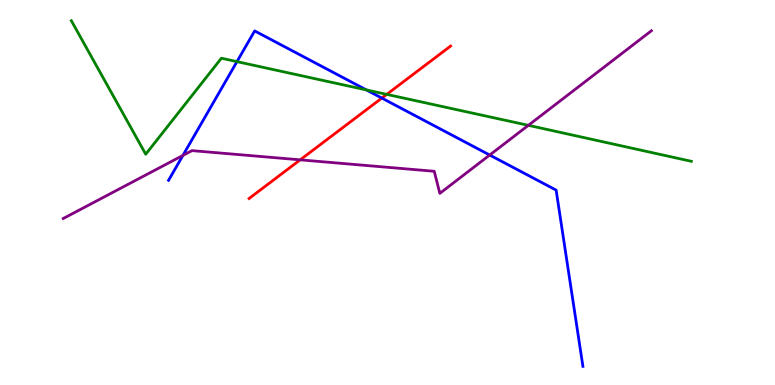[{'lines': ['blue', 'red'], 'intersections': [{'x': 4.93, 'y': 7.45}]}, {'lines': ['green', 'red'], 'intersections': [{'x': 4.99, 'y': 7.55}]}, {'lines': ['purple', 'red'], 'intersections': [{'x': 3.87, 'y': 5.85}]}, {'lines': ['blue', 'green'], 'intersections': [{'x': 3.06, 'y': 8.4}, {'x': 4.73, 'y': 7.66}]}, {'lines': ['blue', 'purple'], 'intersections': [{'x': 2.36, 'y': 5.96}, {'x': 6.32, 'y': 5.97}]}, {'lines': ['green', 'purple'], 'intersections': [{'x': 6.82, 'y': 6.74}]}]